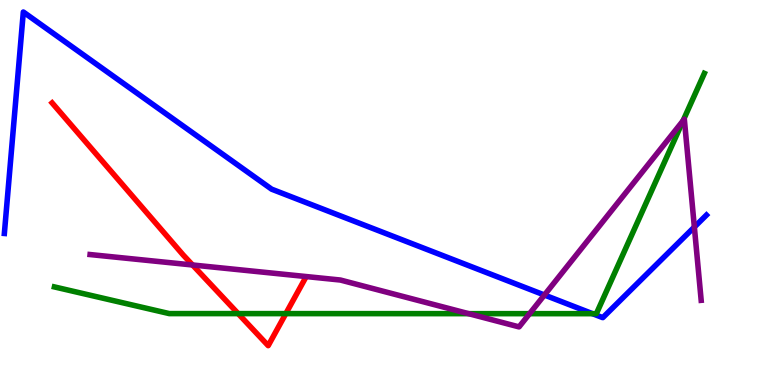[{'lines': ['blue', 'red'], 'intersections': []}, {'lines': ['green', 'red'], 'intersections': [{'x': 3.07, 'y': 1.85}, {'x': 3.69, 'y': 1.85}]}, {'lines': ['purple', 'red'], 'intersections': [{'x': 2.48, 'y': 3.12}]}, {'lines': ['blue', 'green'], 'intersections': [{'x': 7.65, 'y': 1.85}]}, {'lines': ['blue', 'purple'], 'intersections': [{'x': 7.02, 'y': 2.34}, {'x': 8.96, 'y': 4.1}]}, {'lines': ['green', 'purple'], 'intersections': [{'x': 6.05, 'y': 1.85}, {'x': 6.83, 'y': 1.85}, {'x': 8.81, 'y': 6.86}]}]